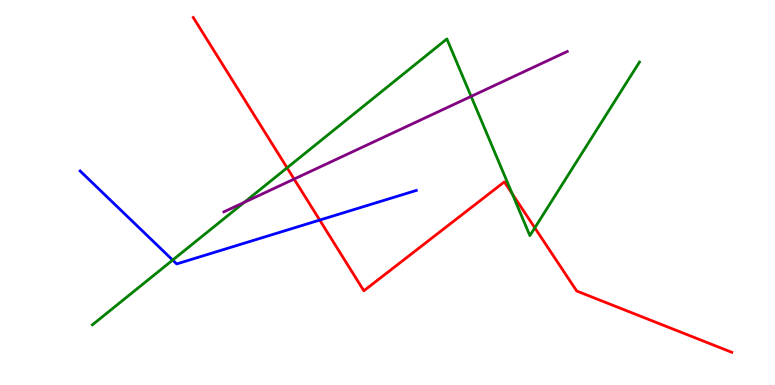[{'lines': ['blue', 'red'], 'intersections': [{'x': 4.13, 'y': 4.28}]}, {'lines': ['green', 'red'], 'intersections': [{'x': 3.7, 'y': 5.64}, {'x': 6.61, 'y': 4.97}, {'x': 6.9, 'y': 4.08}]}, {'lines': ['purple', 'red'], 'intersections': [{'x': 3.8, 'y': 5.35}]}, {'lines': ['blue', 'green'], 'intersections': [{'x': 2.23, 'y': 3.24}]}, {'lines': ['blue', 'purple'], 'intersections': []}, {'lines': ['green', 'purple'], 'intersections': [{'x': 3.15, 'y': 4.74}, {'x': 6.08, 'y': 7.5}]}]